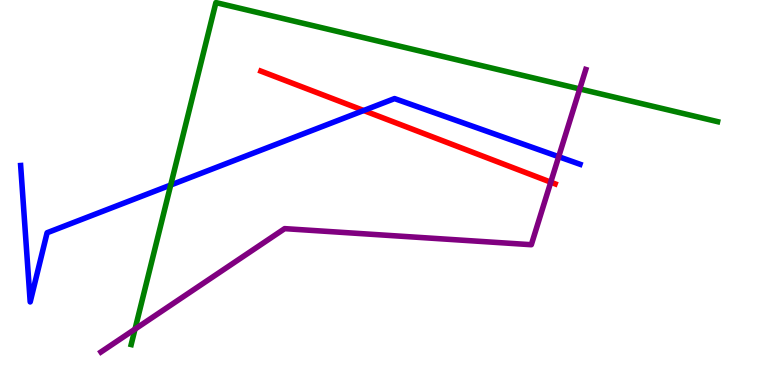[{'lines': ['blue', 'red'], 'intersections': [{'x': 4.69, 'y': 7.13}]}, {'lines': ['green', 'red'], 'intersections': []}, {'lines': ['purple', 'red'], 'intersections': [{'x': 7.11, 'y': 5.27}]}, {'lines': ['blue', 'green'], 'intersections': [{'x': 2.2, 'y': 5.19}]}, {'lines': ['blue', 'purple'], 'intersections': [{'x': 7.21, 'y': 5.93}]}, {'lines': ['green', 'purple'], 'intersections': [{'x': 1.74, 'y': 1.45}, {'x': 7.48, 'y': 7.69}]}]